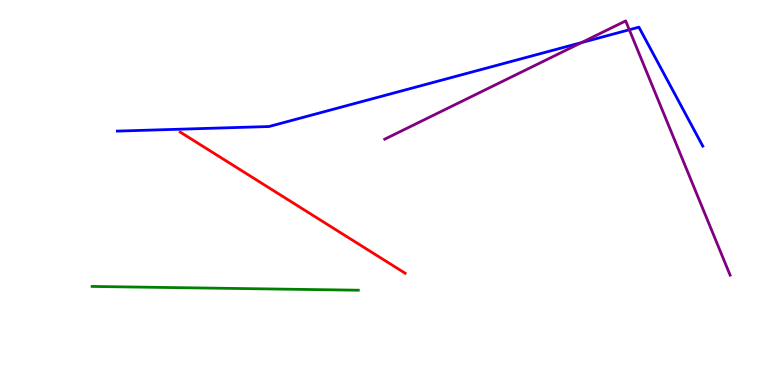[{'lines': ['blue', 'red'], 'intersections': []}, {'lines': ['green', 'red'], 'intersections': []}, {'lines': ['purple', 'red'], 'intersections': []}, {'lines': ['blue', 'green'], 'intersections': []}, {'lines': ['blue', 'purple'], 'intersections': [{'x': 7.5, 'y': 8.89}, {'x': 8.12, 'y': 9.23}]}, {'lines': ['green', 'purple'], 'intersections': []}]